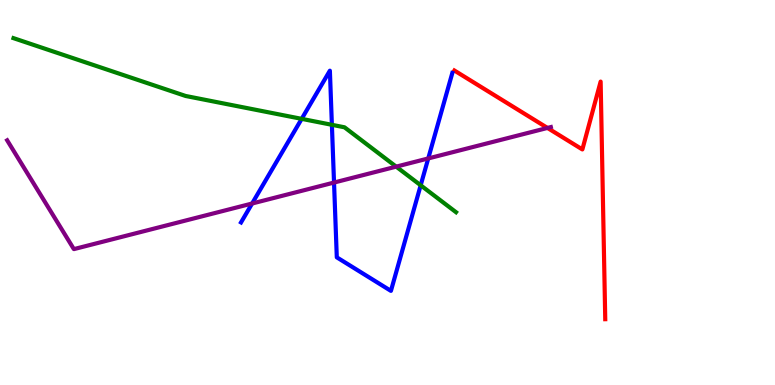[{'lines': ['blue', 'red'], 'intersections': []}, {'lines': ['green', 'red'], 'intersections': []}, {'lines': ['purple', 'red'], 'intersections': [{'x': 7.06, 'y': 6.68}]}, {'lines': ['blue', 'green'], 'intersections': [{'x': 3.89, 'y': 6.91}, {'x': 4.28, 'y': 6.76}, {'x': 5.43, 'y': 5.19}]}, {'lines': ['blue', 'purple'], 'intersections': [{'x': 3.25, 'y': 4.71}, {'x': 4.31, 'y': 5.26}, {'x': 5.53, 'y': 5.88}]}, {'lines': ['green', 'purple'], 'intersections': [{'x': 5.11, 'y': 5.67}]}]